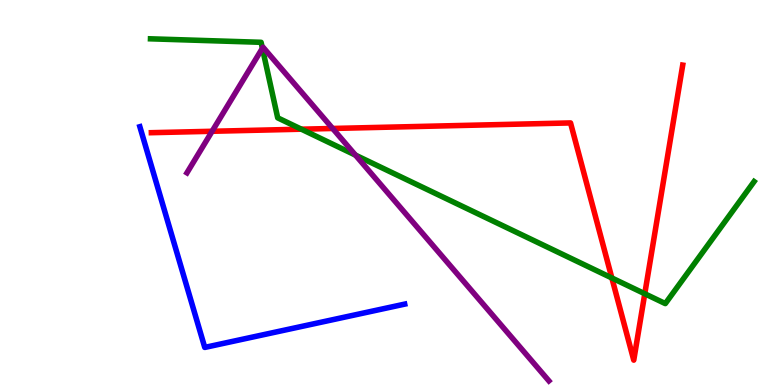[{'lines': ['blue', 'red'], 'intersections': []}, {'lines': ['green', 'red'], 'intersections': [{'x': 3.89, 'y': 6.64}, {'x': 7.89, 'y': 2.78}, {'x': 8.32, 'y': 2.37}]}, {'lines': ['purple', 'red'], 'intersections': [{'x': 2.74, 'y': 6.59}, {'x': 4.29, 'y': 6.66}]}, {'lines': ['blue', 'green'], 'intersections': []}, {'lines': ['blue', 'purple'], 'intersections': []}, {'lines': ['green', 'purple'], 'intersections': [{'x': 3.39, 'y': 8.75}, {'x': 4.59, 'y': 5.97}]}]